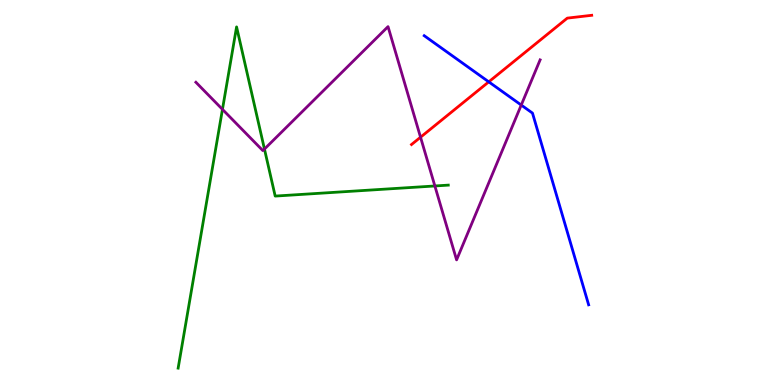[{'lines': ['blue', 'red'], 'intersections': [{'x': 6.31, 'y': 7.87}]}, {'lines': ['green', 'red'], 'intersections': []}, {'lines': ['purple', 'red'], 'intersections': [{'x': 5.43, 'y': 6.44}]}, {'lines': ['blue', 'green'], 'intersections': []}, {'lines': ['blue', 'purple'], 'intersections': [{'x': 6.73, 'y': 7.27}]}, {'lines': ['green', 'purple'], 'intersections': [{'x': 2.87, 'y': 7.16}, {'x': 3.41, 'y': 6.13}, {'x': 5.61, 'y': 5.17}]}]